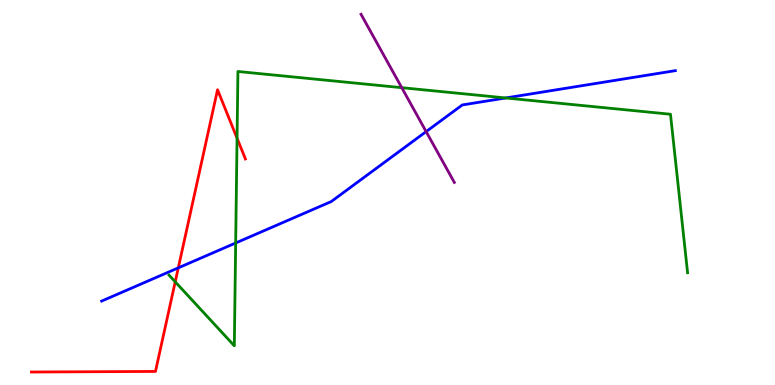[{'lines': ['blue', 'red'], 'intersections': [{'x': 2.3, 'y': 3.04}]}, {'lines': ['green', 'red'], 'intersections': [{'x': 2.26, 'y': 2.68}, {'x': 3.06, 'y': 6.41}]}, {'lines': ['purple', 'red'], 'intersections': []}, {'lines': ['blue', 'green'], 'intersections': [{'x': 3.04, 'y': 3.69}, {'x': 6.53, 'y': 7.46}]}, {'lines': ['blue', 'purple'], 'intersections': [{'x': 5.5, 'y': 6.58}]}, {'lines': ['green', 'purple'], 'intersections': [{'x': 5.18, 'y': 7.72}]}]